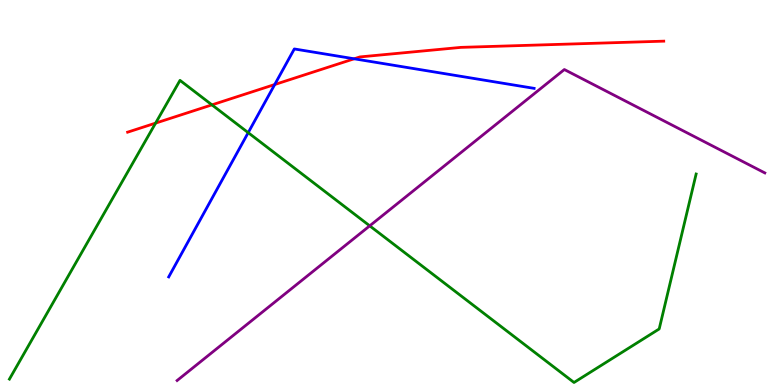[{'lines': ['blue', 'red'], 'intersections': [{'x': 3.54, 'y': 7.8}, {'x': 4.57, 'y': 8.47}]}, {'lines': ['green', 'red'], 'intersections': [{'x': 2.01, 'y': 6.8}, {'x': 2.73, 'y': 7.28}]}, {'lines': ['purple', 'red'], 'intersections': []}, {'lines': ['blue', 'green'], 'intersections': [{'x': 3.2, 'y': 6.55}]}, {'lines': ['blue', 'purple'], 'intersections': []}, {'lines': ['green', 'purple'], 'intersections': [{'x': 4.77, 'y': 4.13}]}]